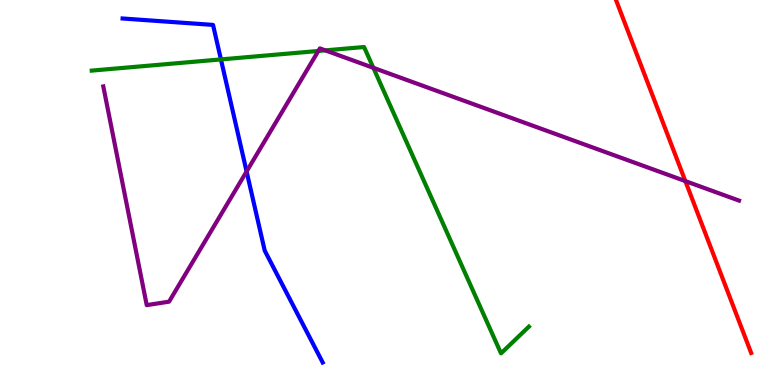[{'lines': ['blue', 'red'], 'intersections': []}, {'lines': ['green', 'red'], 'intersections': []}, {'lines': ['purple', 'red'], 'intersections': [{'x': 8.84, 'y': 5.3}]}, {'lines': ['blue', 'green'], 'intersections': [{'x': 2.85, 'y': 8.46}]}, {'lines': ['blue', 'purple'], 'intersections': [{'x': 3.18, 'y': 5.55}]}, {'lines': ['green', 'purple'], 'intersections': [{'x': 4.11, 'y': 8.68}, {'x': 4.2, 'y': 8.69}, {'x': 4.82, 'y': 8.24}]}]